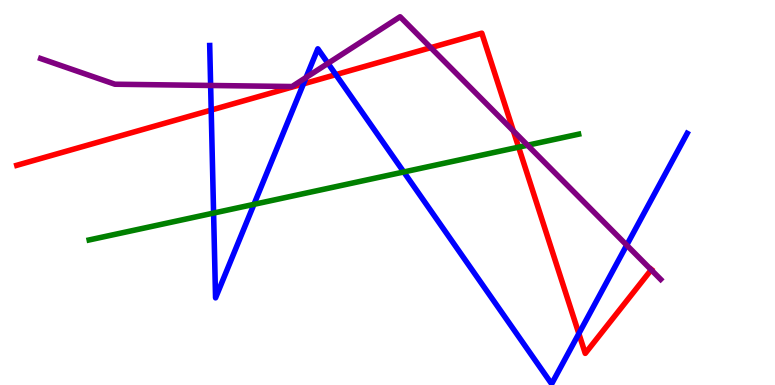[{'lines': ['blue', 'red'], 'intersections': [{'x': 2.73, 'y': 7.14}, {'x': 3.92, 'y': 7.82}, {'x': 4.33, 'y': 8.06}, {'x': 7.47, 'y': 1.34}]}, {'lines': ['green', 'red'], 'intersections': [{'x': 6.69, 'y': 6.18}]}, {'lines': ['purple', 'red'], 'intersections': [{'x': 5.56, 'y': 8.76}, {'x': 6.62, 'y': 6.6}, {'x': 8.4, 'y': 2.99}]}, {'lines': ['blue', 'green'], 'intersections': [{'x': 2.76, 'y': 4.47}, {'x': 3.28, 'y': 4.69}, {'x': 5.21, 'y': 5.53}]}, {'lines': ['blue', 'purple'], 'intersections': [{'x': 2.72, 'y': 7.78}, {'x': 3.95, 'y': 7.99}, {'x': 4.23, 'y': 8.35}, {'x': 8.09, 'y': 3.63}]}, {'lines': ['green', 'purple'], 'intersections': [{'x': 6.81, 'y': 6.23}]}]